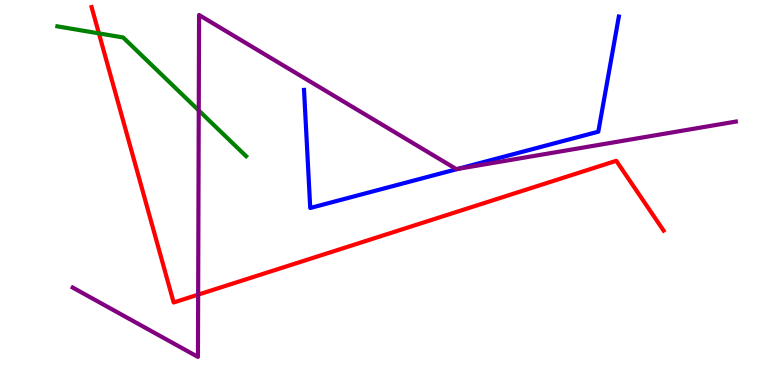[{'lines': ['blue', 'red'], 'intersections': []}, {'lines': ['green', 'red'], 'intersections': [{'x': 1.28, 'y': 9.13}]}, {'lines': ['purple', 'red'], 'intersections': [{'x': 2.56, 'y': 2.35}]}, {'lines': ['blue', 'green'], 'intersections': []}, {'lines': ['blue', 'purple'], 'intersections': [{'x': 5.91, 'y': 5.61}]}, {'lines': ['green', 'purple'], 'intersections': [{'x': 2.56, 'y': 7.13}]}]